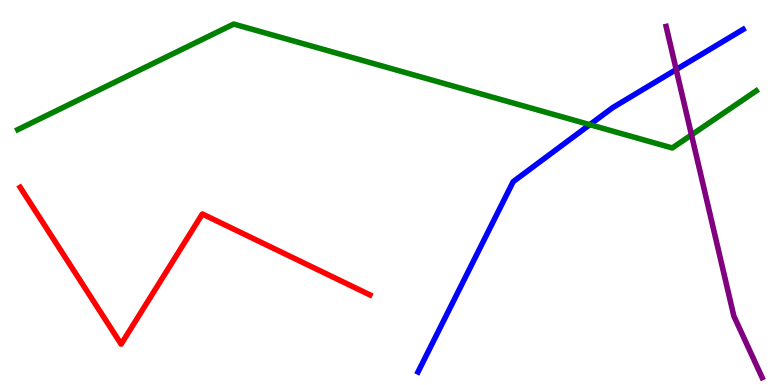[{'lines': ['blue', 'red'], 'intersections': []}, {'lines': ['green', 'red'], 'intersections': []}, {'lines': ['purple', 'red'], 'intersections': []}, {'lines': ['blue', 'green'], 'intersections': [{'x': 7.61, 'y': 6.76}]}, {'lines': ['blue', 'purple'], 'intersections': [{'x': 8.73, 'y': 8.19}]}, {'lines': ['green', 'purple'], 'intersections': [{'x': 8.92, 'y': 6.5}]}]